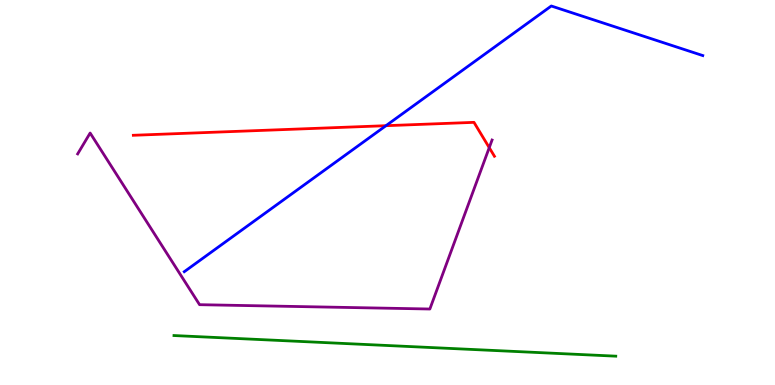[{'lines': ['blue', 'red'], 'intersections': [{'x': 4.98, 'y': 6.74}]}, {'lines': ['green', 'red'], 'intersections': []}, {'lines': ['purple', 'red'], 'intersections': [{'x': 6.31, 'y': 6.16}]}, {'lines': ['blue', 'green'], 'intersections': []}, {'lines': ['blue', 'purple'], 'intersections': []}, {'lines': ['green', 'purple'], 'intersections': []}]